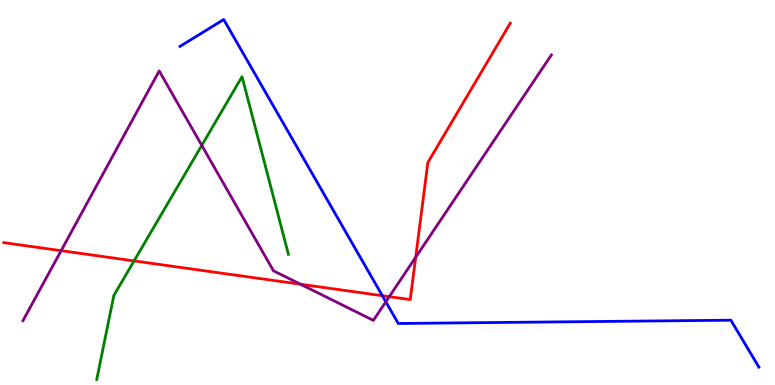[{'lines': ['blue', 'red'], 'intersections': [{'x': 4.93, 'y': 2.32}]}, {'lines': ['green', 'red'], 'intersections': [{'x': 1.73, 'y': 3.22}]}, {'lines': ['purple', 'red'], 'intersections': [{'x': 0.789, 'y': 3.49}, {'x': 3.88, 'y': 2.62}, {'x': 5.02, 'y': 2.29}, {'x': 5.36, 'y': 3.32}]}, {'lines': ['blue', 'green'], 'intersections': []}, {'lines': ['blue', 'purple'], 'intersections': [{'x': 4.98, 'y': 2.16}]}, {'lines': ['green', 'purple'], 'intersections': [{'x': 2.6, 'y': 6.22}]}]